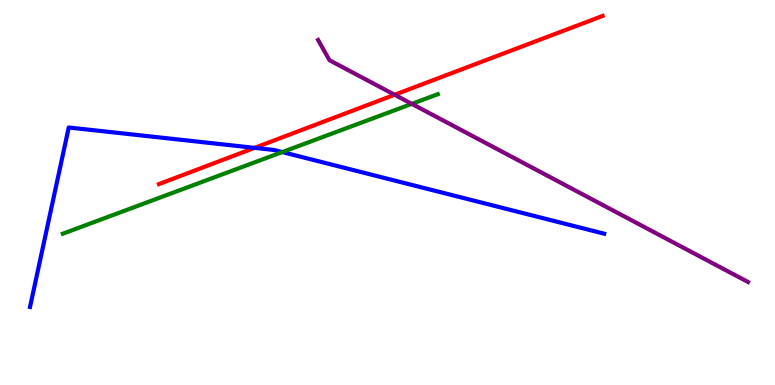[{'lines': ['blue', 'red'], 'intersections': [{'x': 3.28, 'y': 6.16}]}, {'lines': ['green', 'red'], 'intersections': []}, {'lines': ['purple', 'red'], 'intersections': [{'x': 5.09, 'y': 7.54}]}, {'lines': ['blue', 'green'], 'intersections': [{'x': 3.64, 'y': 6.05}]}, {'lines': ['blue', 'purple'], 'intersections': []}, {'lines': ['green', 'purple'], 'intersections': [{'x': 5.31, 'y': 7.3}]}]